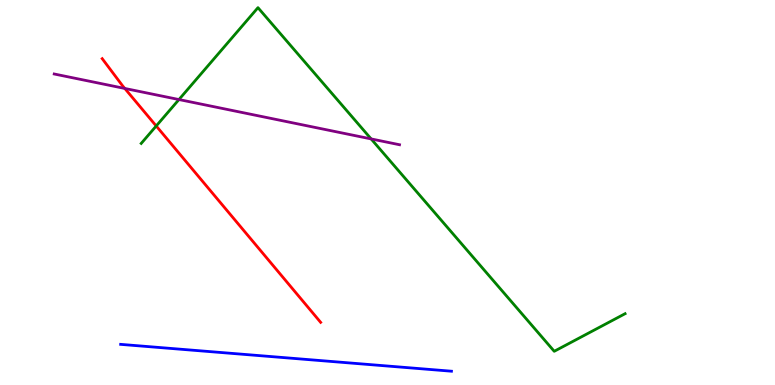[{'lines': ['blue', 'red'], 'intersections': []}, {'lines': ['green', 'red'], 'intersections': [{'x': 2.02, 'y': 6.73}]}, {'lines': ['purple', 'red'], 'intersections': [{'x': 1.61, 'y': 7.7}]}, {'lines': ['blue', 'green'], 'intersections': []}, {'lines': ['blue', 'purple'], 'intersections': []}, {'lines': ['green', 'purple'], 'intersections': [{'x': 2.31, 'y': 7.41}, {'x': 4.79, 'y': 6.39}]}]